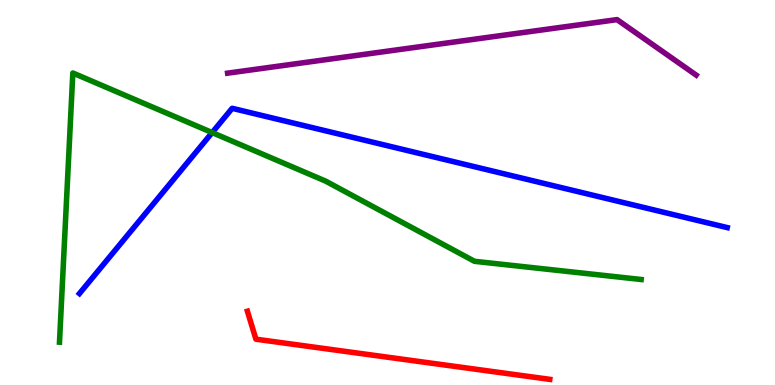[{'lines': ['blue', 'red'], 'intersections': []}, {'lines': ['green', 'red'], 'intersections': []}, {'lines': ['purple', 'red'], 'intersections': []}, {'lines': ['blue', 'green'], 'intersections': [{'x': 2.74, 'y': 6.56}]}, {'lines': ['blue', 'purple'], 'intersections': []}, {'lines': ['green', 'purple'], 'intersections': []}]